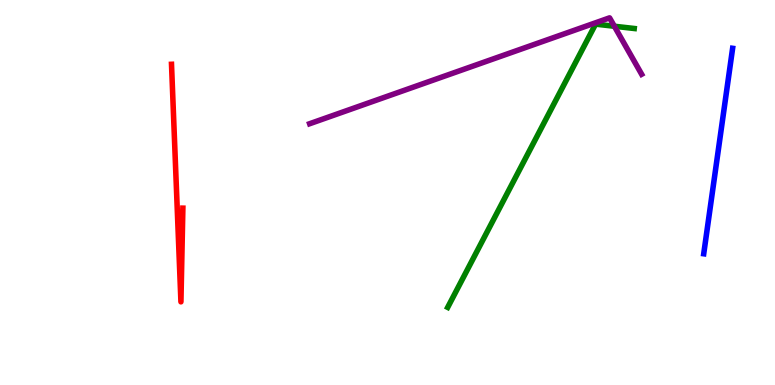[{'lines': ['blue', 'red'], 'intersections': []}, {'lines': ['green', 'red'], 'intersections': []}, {'lines': ['purple', 'red'], 'intersections': []}, {'lines': ['blue', 'green'], 'intersections': []}, {'lines': ['blue', 'purple'], 'intersections': []}, {'lines': ['green', 'purple'], 'intersections': [{'x': 7.93, 'y': 9.32}]}]